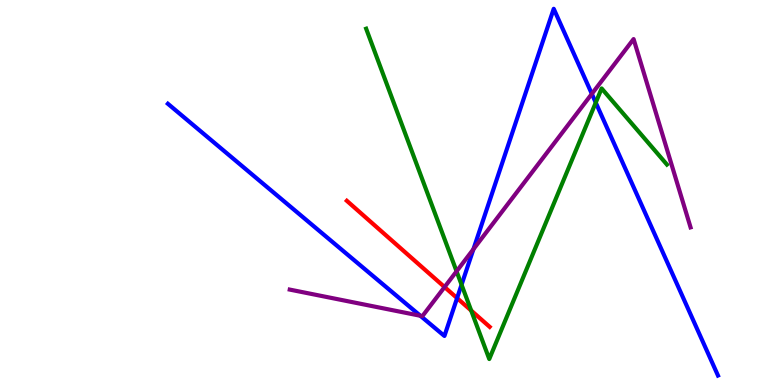[{'lines': ['blue', 'red'], 'intersections': [{'x': 5.9, 'y': 2.26}]}, {'lines': ['green', 'red'], 'intersections': [{'x': 6.08, 'y': 1.93}]}, {'lines': ['purple', 'red'], 'intersections': [{'x': 5.74, 'y': 2.54}]}, {'lines': ['blue', 'green'], 'intersections': [{'x': 5.96, 'y': 2.6}, {'x': 7.69, 'y': 7.33}]}, {'lines': ['blue', 'purple'], 'intersections': [{'x': 5.42, 'y': 1.8}, {'x': 6.11, 'y': 3.53}, {'x': 7.64, 'y': 7.56}]}, {'lines': ['green', 'purple'], 'intersections': [{'x': 5.89, 'y': 2.95}]}]